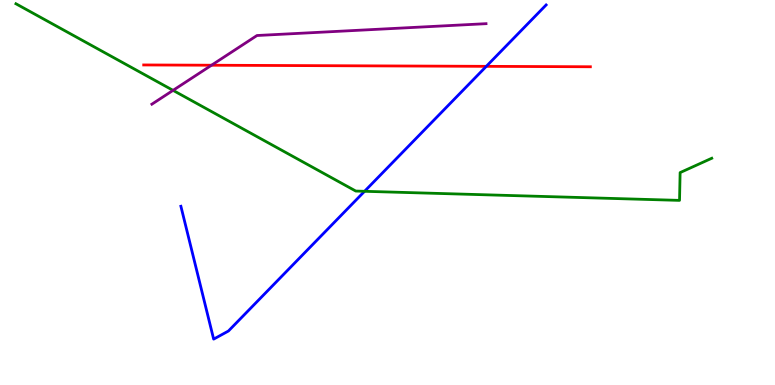[{'lines': ['blue', 'red'], 'intersections': [{'x': 6.28, 'y': 8.28}]}, {'lines': ['green', 'red'], 'intersections': []}, {'lines': ['purple', 'red'], 'intersections': [{'x': 2.73, 'y': 8.31}]}, {'lines': ['blue', 'green'], 'intersections': [{'x': 4.7, 'y': 5.03}]}, {'lines': ['blue', 'purple'], 'intersections': []}, {'lines': ['green', 'purple'], 'intersections': [{'x': 2.23, 'y': 7.65}]}]